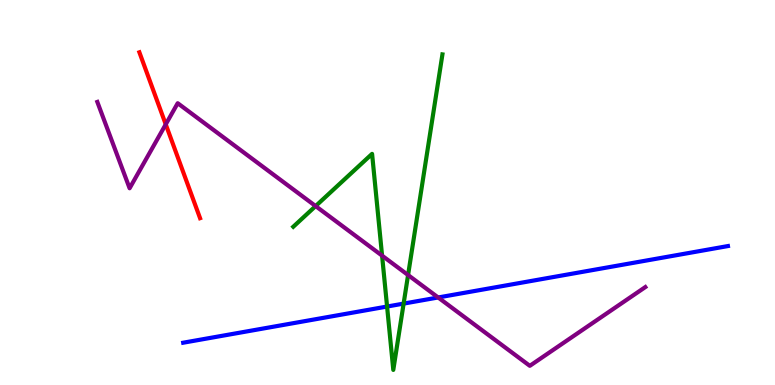[{'lines': ['blue', 'red'], 'intersections': []}, {'lines': ['green', 'red'], 'intersections': []}, {'lines': ['purple', 'red'], 'intersections': [{'x': 2.14, 'y': 6.77}]}, {'lines': ['blue', 'green'], 'intersections': [{'x': 4.99, 'y': 2.04}, {'x': 5.21, 'y': 2.11}]}, {'lines': ['blue', 'purple'], 'intersections': [{'x': 5.65, 'y': 2.27}]}, {'lines': ['green', 'purple'], 'intersections': [{'x': 4.07, 'y': 4.65}, {'x': 4.93, 'y': 3.36}, {'x': 5.27, 'y': 2.86}]}]